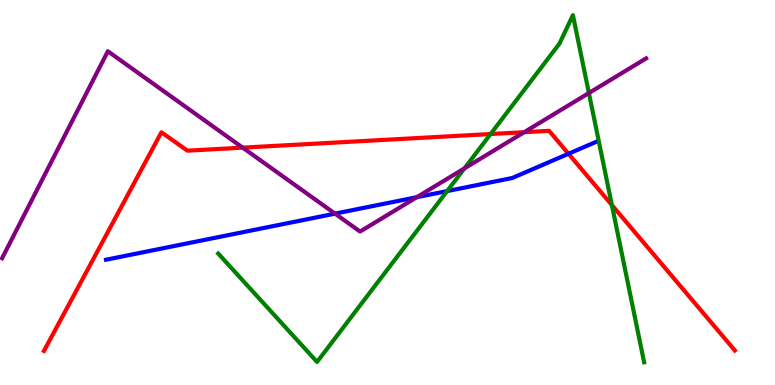[{'lines': ['blue', 'red'], 'intersections': [{'x': 7.34, 'y': 6.01}]}, {'lines': ['green', 'red'], 'intersections': [{'x': 6.33, 'y': 6.52}, {'x': 7.9, 'y': 4.67}]}, {'lines': ['purple', 'red'], 'intersections': [{'x': 3.13, 'y': 6.17}, {'x': 6.76, 'y': 6.57}]}, {'lines': ['blue', 'green'], 'intersections': [{'x': 5.77, 'y': 5.04}]}, {'lines': ['blue', 'purple'], 'intersections': [{'x': 4.32, 'y': 4.45}, {'x': 5.38, 'y': 4.88}]}, {'lines': ['green', 'purple'], 'intersections': [{'x': 5.99, 'y': 5.63}, {'x': 7.6, 'y': 7.58}]}]